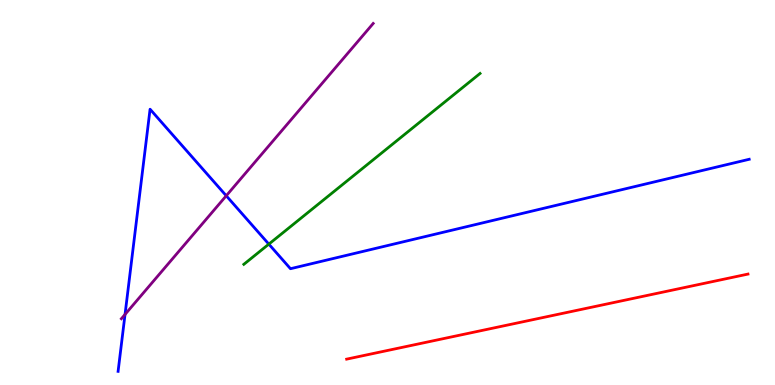[{'lines': ['blue', 'red'], 'intersections': []}, {'lines': ['green', 'red'], 'intersections': []}, {'lines': ['purple', 'red'], 'intersections': []}, {'lines': ['blue', 'green'], 'intersections': [{'x': 3.47, 'y': 3.66}]}, {'lines': ['blue', 'purple'], 'intersections': [{'x': 1.61, 'y': 1.83}, {'x': 2.92, 'y': 4.92}]}, {'lines': ['green', 'purple'], 'intersections': []}]